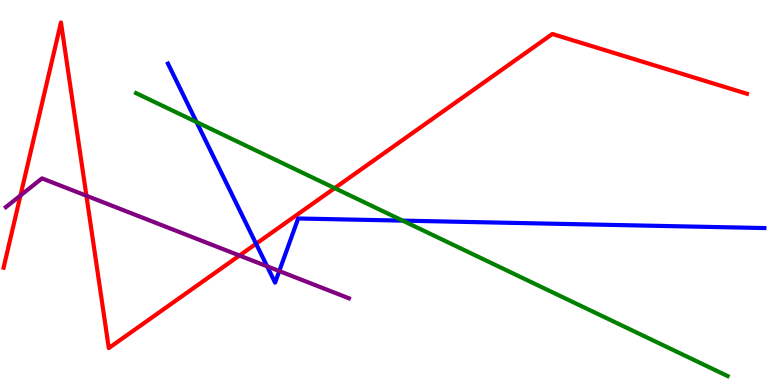[{'lines': ['blue', 'red'], 'intersections': [{'x': 3.3, 'y': 3.67}]}, {'lines': ['green', 'red'], 'intersections': [{'x': 4.32, 'y': 5.11}]}, {'lines': ['purple', 'red'], 'intersections': [{'x': 0.264, 'y': 4.92}, {'x': 1.12, 'y': 4.92}, {'x': 3.09, 'y': 3.36}]}, {'lines': ['blue', 'green'], 'intersections': [{'x': 2.54, 'y': 6.83}, {'x': 5.2, 'y': 4.27}]}, {'lines': ['blue', 'purple'], 'intersections': [{'x': 3.45, 'y': 3.08}, {'x': 3.6, 'y': 2.96}]}, {'lines': ['green', 'purple'], 'intersections': []}]